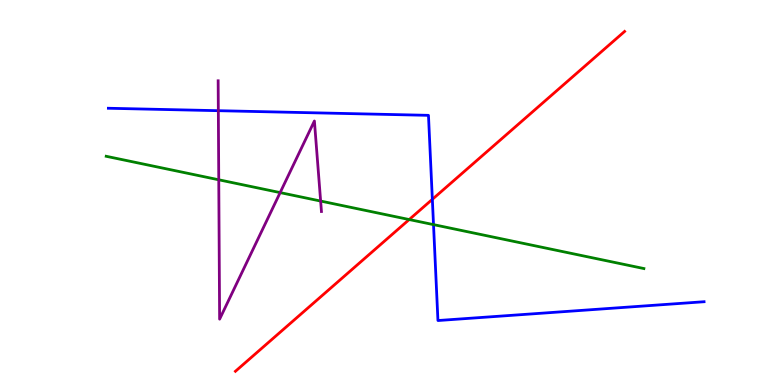[{'lines': ['blue', 'red'], 'intersections': [{'x': 5.58, 'y': 4.82}]}, {'lines': ['green', 'red'], 'intersections': [{'x': 5.28, 'y': 4.3}]}, {'lines': ['purple', 'red'], 'intersections': []}, {'lines': ['blue', 'green'], 'intersections': [{'x': 5.59, 'y': 4.17}]}, {'lines': ['blue', 'purple'], 'intersections': [{'x': 2.82, 'y': 7.12}]}, {'lines': ['green', 'purple'], 'intersections': [{'x': 2.82, 'y': 5.33}, {'x': 3.61, 'y': 5.0}, {'x': 4.14, 'y': 4.78}]}]